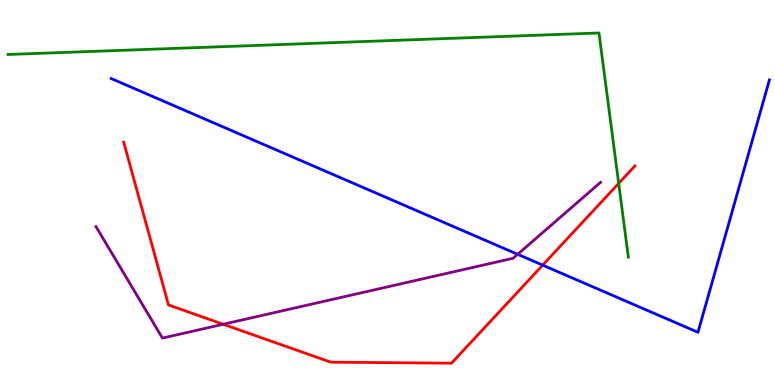[{'lines': ['blue', 'red'], 'intersections': [{'x': 7.0, 'y': 3.11}]}, {'lines': ['green', 'red'], 'intersections': [{'x': 7.98, 'y': 5.24}]}, {'lines': ['purple', 'red'], 'intersections': [{'x': 2.88, 'y': 1.58}]}, {'lines': ['blue', 'green'], 'intersections': []}, {'lines': ['blue', 'purple'], 'intersections': [{'x': 6.68, 'y': 3.39}]}, {'lines': ['green', 'purple'], 'intersections': []}]